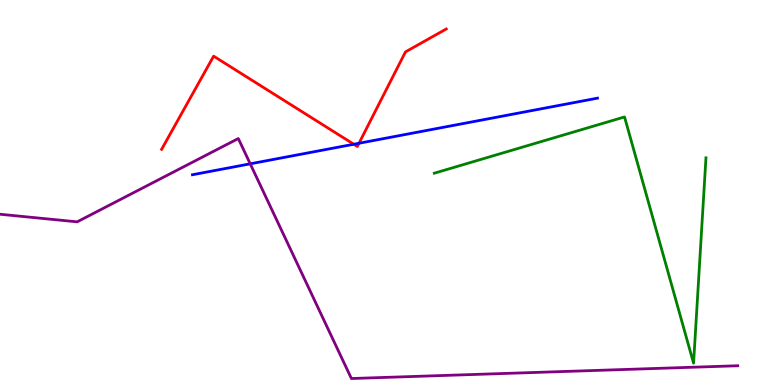[{'lines': ['blue', 'red'], 'intersections': [{'x': 4.57, 'y': 6.25}, {'x': 4.63, 'y': 6.28}]}, {'lines': ['green', 'red'], 'intersections': []}, {'lines': ['purple', 'red'], 'intersections': []}, {'lines': ['blue', 'green'], 'intersections': []}, {'lines': ['blue', 'purple'], 'intersections': [{'x': 3.23, 'y': 5.74}]}, {'lines': ['green', 'purple'], 'intersections': []}]